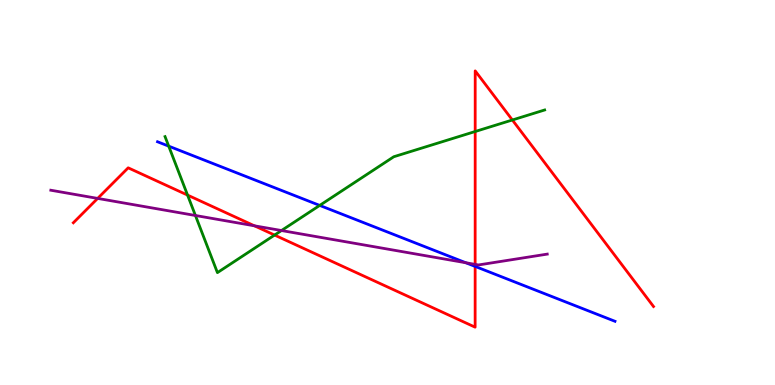[{'lines': ['blue', 'red'], 'intersections': [{'x': 6.13, 'y': 3.08}]}, {'lines': ['green', 'red'], 'intersections': [{'x': 2.42, 'y': 4.93}, {'x': 3.54, 'y': 3.89}, {'x': 6.13, 'y': 6.58}, {'x': 6.61, 'y': 6.88}]}, {'lines': ['purple', 'red'], 'intersections': [{'x': 1.26, 'y': 4.85}, {'x': 3.28, 'y': 4.13}, {'x': 6.13, 'y': 3.13}]}, {'lines': ['blue', 'green'], 'intersections': [{'x': 2.18, 'y': 6.2}, {'x': 4.13, 'y': 4.66}]}, {'lines': ['blue', 'purple'], 'intersections': [{'x': 6.01, 'y': 3.18}]}, {'lines': ['green', 'purple'], 'intersections': [{'x': 2.52, 'y': 4.4}, {'x': 3.63, 'y': 4.01}]}]